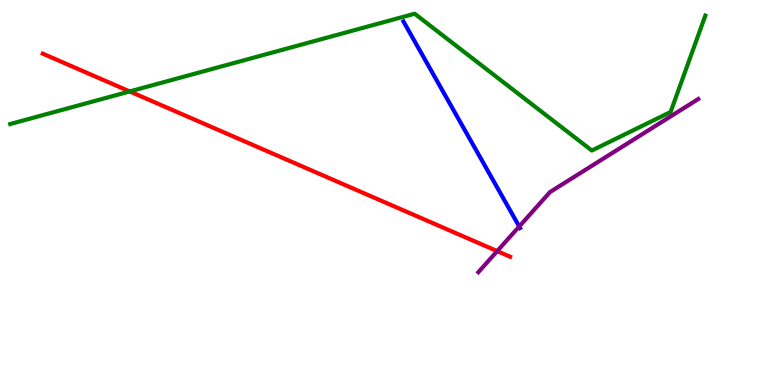[{'lines': ['blue', 'red'], 'intersections': []}, {'lines': ['green', 'red'], 'intersections': [{'x': 1.67, 'y': 7.62}]}, {'lines': ['purple', 'red'], 'intersections': [{'x': 6.42, 'y': 3.48}]}, {'lines': ['blue', 'green'], 'intersections': []}, {'lines': ['blue', 'purple'], 'intersections': [{'x': 6.7, 'y': 4.12}]}, {'lines': ['green', 'purple'], 'intersections': []}]